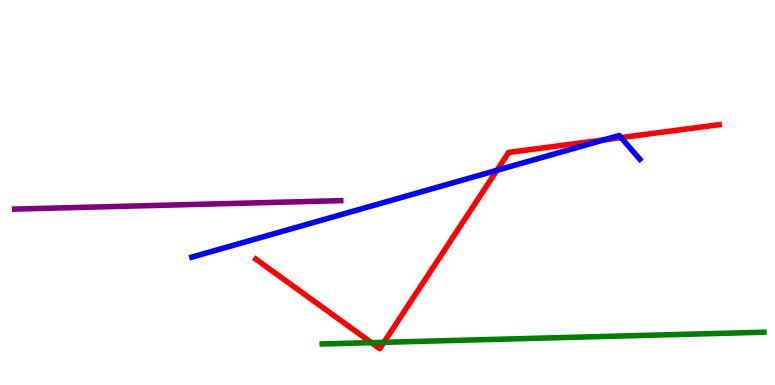[{'lines': ['blue', 'red'], 'intersections': [{'x': 6.41, 'y': 5.58}, {'x': 7.79, 'y': 6.37}, {'x': 8.01, 'y': 6.43}]}, {'lines': ['green', 'red'], 'intersections': [{'x': 4.79, 'y': 1.1}, {'x': 4.95, 'y': 1.11}]}, {'lines': ['purple', 'red'], 'intersections': []}, {'lines': ['blue', 'green'], 'intersections': []}, {'lines': ['blue', 'purple'], 'intersections': []}, {'lines': ['green', 'purple'], 'intersections': []}]